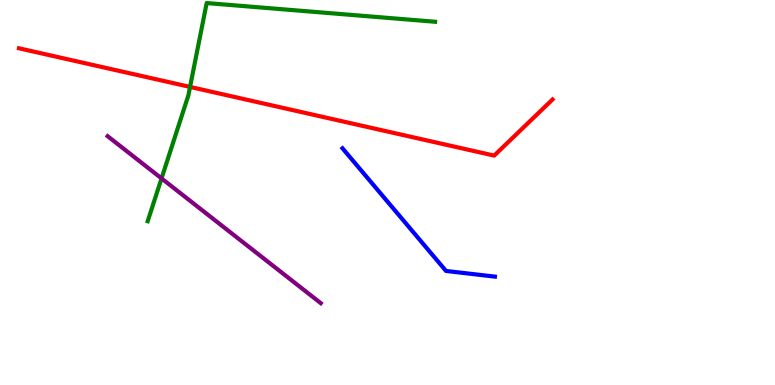[{'lines': ['blue', 'red'], 'intersections': []}, {'lines': ['green', 'red'], 'intersections': [{'x': 2.45, 'y': 7.74}]}, {'lines': ['purple', 'red'], 'intersections': []}, {'lines': ['blue', 'green'], 'intersections': []}, {'lines': ['blue', 'purple'], 'intersections': []}, {'lines': ['green', 'purple'], 'intersections': [{'x': 2.08, 'y': 5.37}]}]